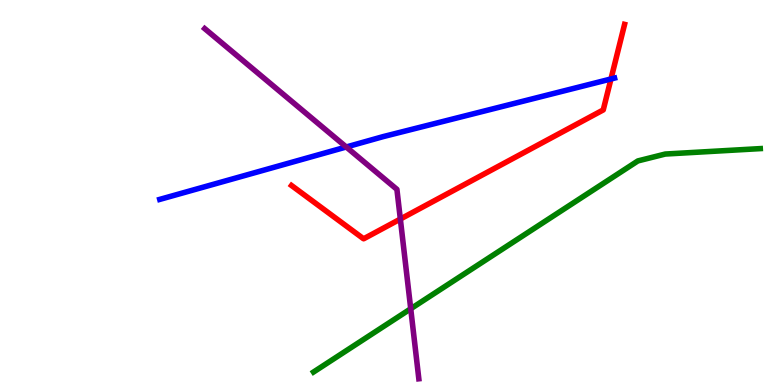[{'lines': ['blue', 'red'], 'intersections': [{'x': 7.88, 'y': 7.95}]}, {'lines': ['green', 'red'], 'intersections': []}, {'lines': ['purple', 'red'], 'intersections': [{'x': 5.17, 'y': 4.31}]}, {'lines': ['blue', 'green'], 'intersections': []}, {'lines': ['blue', 'purple'], 'intersections': [{'x': 4.47, 'y': 6.18}]}, {'lines': ['green', 'purple'], 'intersections': [{'x': 5.3, 'y': 1.98}]}]